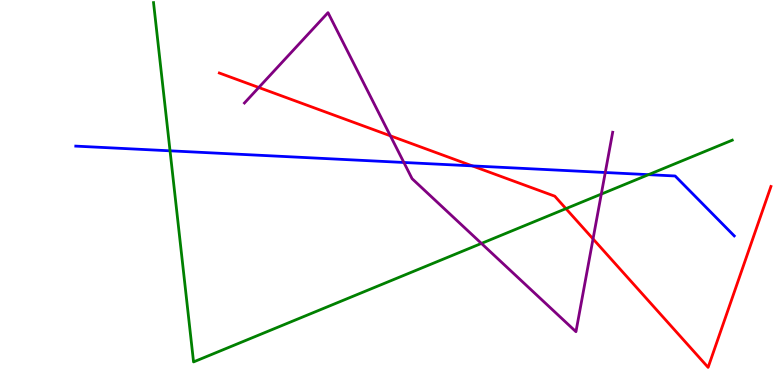[{'lines': ['blue', 'red'], 'intersections': [{'x': 6.09, 'y': 5.69}]}, {'lines': ['green', 'red'], 'intersections': [{'x': 7.3, 'y': 4.58}]}, {'lines': ['purple', 'red'], 'intersections': [{'x': 3.34, 'y': 7.73}, {'x': 5.04, 'y': 6.47}, {'x': 7.65, 'y': 3.79}]}, {'lines': ['blue', 'green'], 'intersections': [{'x': 2.19, 'y': 6.08}, {'x': 8.37, 'y': 5.46}]}, {'lines': ['blue', 'purple'], 'intersections': [{'x': 5.21, 'y': 5.78}, {'x': 7.81, 'y': 5.52}]}, {'lines': ['green', 'purple'], 'intersections': [{'x': 6.21, 'y': 3.68}, {'x': 7.76, 'y': 4.96}]}]